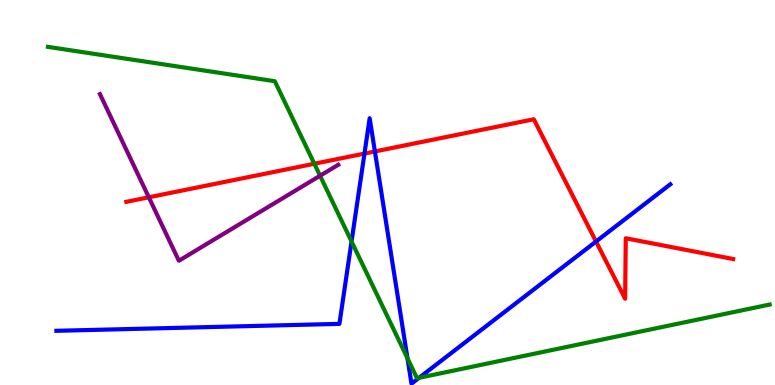[{'lines': ['blue', 'red'], 'intersections': [{'x': 4.7, 'y': 6.01}, {'x': 4.84, 'y': 6.07}, {'x': 7.69, 'y': 3.73}]}, {'lines': ['green', 'red'], 'intersections': [{'x': 4.06, 'y': 5.75}]}, {'lines': ['purple', 'red'], 'intersections': [{'x': 1.92, 'y': 4.88}]}, {'lines': ['blue', 'green'], 'intersections': [{'x': 4.54, 'y': 3.73}, {'x': 5.26, 'y': 0.694}, {'x': 5.41, 'y': 0.187}]}, {'lines': ['blue', 'purple'], 'intersections': []}, {'lines': ['green', 'purple'], 'intersections': [{'x': 4.13, 'y': 5.44}]}]